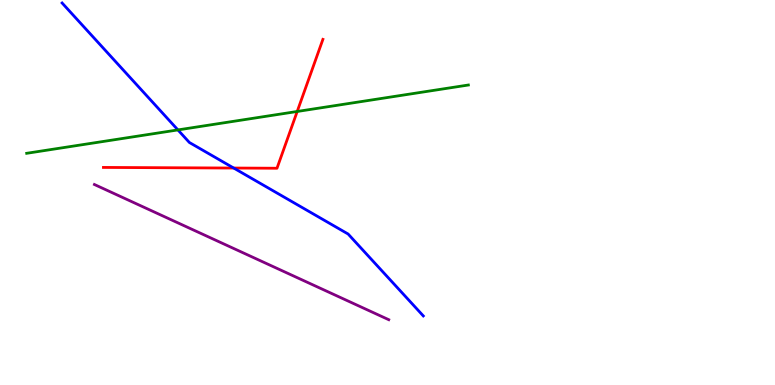[{'lines': ['blue', 'red'], 'intersections': [{'x': 3.02, 'y': 5.64}]}, {'lines': ['green', 'red'], 'intersections': [{'x': 3.83, 'y': 7.1}]}, {'lines': ['purple', 'red'], 'intersections': []}, {'lines': ['blue', 'green'], 'intersections': [{'x': 2.3, 'y': 6.63}]}, {'lines': ['blue', 'purple'], 'intersections': []}, {'lines': ['green', 'purple'], 'intersections': []}]